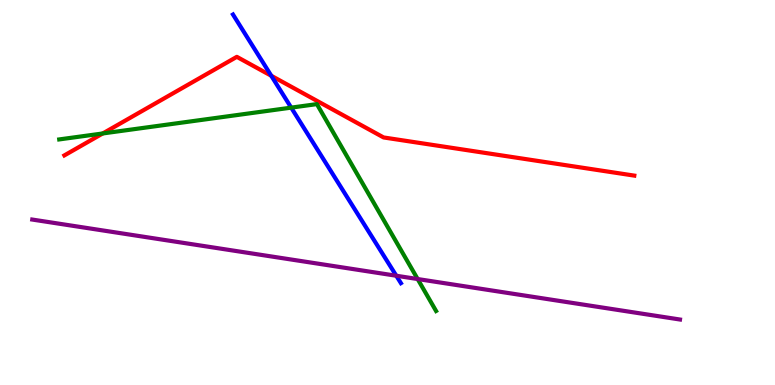[{'lines': ['blue', 'red'], 'intersections': [{'x': 3.5, 'y': 8.03}]}, {'lines': ['green', 'red'], 'intersections': [{'x': 1.33, 'y': 6.53}]}, {'lines': ['purple', 'red'], 'intersections': []}, {'lines': ['blue', 'green'], 'intersections': [{'x': 3.76, 'y': 7.2}]}, {'lines': ['blue', 'purple'], 'intersections': [{'x': 5.11, 'y': 2.84}]}, {'lines': ['green', 'purple'], 'intersections': [{'x': 5.39, 'y': 2.75}]}]